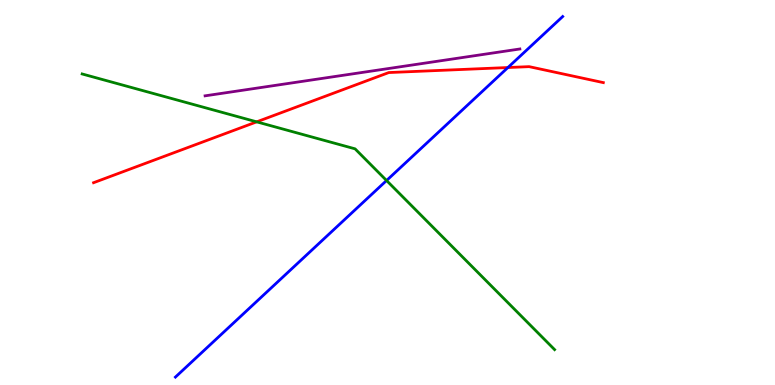[{'lines': ['blue', 'red'], 'intersections': [{'x': 6.55, 'y': 8.25}]}, {'lines': ['green', 'red'], 'intersections': [{'x': 3.31, 'y': 6.84}]}, {'lines': ['purple', 'red'], 'intersections': []}, {'lines': ['blue', 'green'], 'intersections': [{'x': 4.99, 'y': 5.31}]}, {'lines': ['blue', 'purple'], 'intersections': []}, {'lines': ['green', 'purple'], 'intersections': []}]